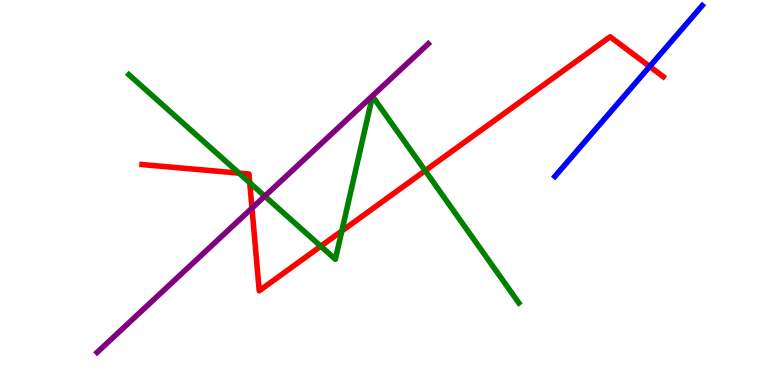[{'lines': ['blue', 'red'], 'intersections': [{'x': 8.38, 'y': 8.27}]}, {'lines': ['green', 'red'], 'intersections': [{'x': 3.08, 'y': 5.5}, {'x': 3.22, 'y': 5.25}, {'x': 4.14, 'y': 3.6}, {'x': 4.41, 'y': 4.0}, {'x': 5.49, 'y': 5.57}]}, {'lines': ['purple', 'red'], 'intersections': [{'x': 3.25, 'y': 4.59}]}, {'lines': ['blue', 'green'], 'intersections': []}, {'lines': ['blue', 'purple'], 'intersections': []}, {'lines': ['green', 'purple'], 'intersections': [{'x': 3.42, 'y': 4.9}]}]